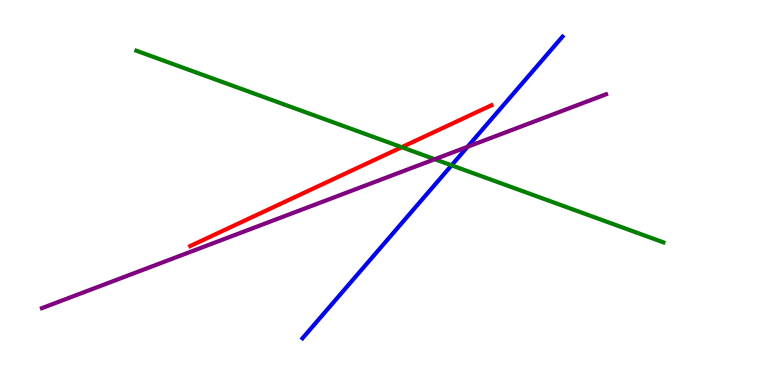[{'lines': ['blue', 'red'], 'intersections': []}, {'lines': ['green', 'red'], 'intersections': [{'x': 5.18, 'y': 6.18}]}, {'lines': ['purple', 'red'], 'intersections': []}, {'lines': ['blue', 'green'], 'intersections': [{'x': 5.83, 'y': 5.71}]}, {'lines': ['blue', 'purple'], 'intersections': [{'x': 6.03, 'y': 6.19}]}, {'lines': ['green', 'purple'], 'intersections': [{'x': 5.61, 'y': 5.86}]}]